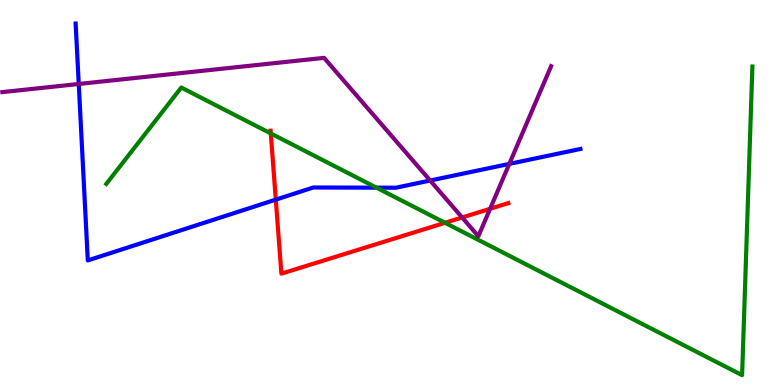[{'lines': ['blue', 'red'], 'intersections': [{'x': 3.56, 'y': 4.81}]}, {'lines': ['green', 'red'], 'intersections': [{'x': 3.49, 'y': 6.53}, {'x': 5.74, 'y': 4.21}]}, {'lines': ['purple', 'red'], 'intersections': [{'x': 5.96, 'y': 4.35}, {'x': 6.32, 'y': 4.58}]}, {'lines': ['blue', 'green'], 'intersections': [{'x': 4.86, 'y': 5.13}]}, {'lines': ['blue', 'purple'], 'intersections': [{'x': 1.02, 'y': 7.82}, {'x': 5.55, 'y': 5.31}, {'x': 6.57, 'y': 5.74}]}, {'lines': ['green', 'purple'], 'intersections': []}]